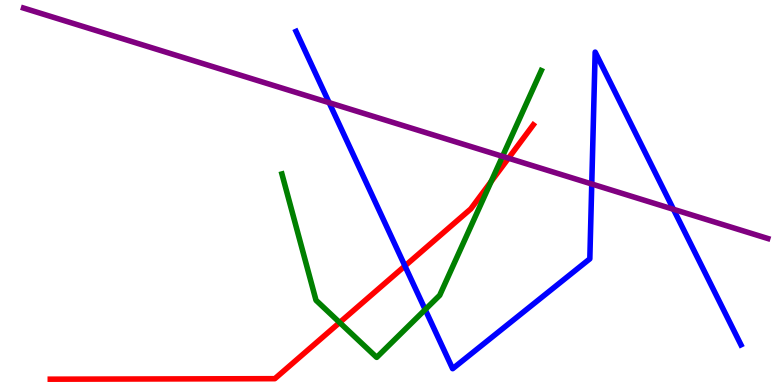[{'lines': ['blue', 'red'], 'intersections': [{'x': 5.22, 'y': 3.09}]}, {'lines': ['green', 'red'], 'intersections': [{'x': 4.38, 'y': 1.62}, {'x': 6.34, 'y': 5.28}]}, {'lines': ['purple', 'red'], 'intersections': [{'x': 6.56, 'y': 5.89}]}, {'lines': ['blue', 'green'], 'intersections': [{'x': 5.49, 'y': 1.96}]}, {'lines': ['blue', 'purple'], 'intersections': [{'x': 4.25, 'y': 7.33}, {'x': 7.64, 'y': 5.22}, {'x': 8.69, 'y': 4.56}]}, {'lines': ['green', 'purple'], 'intersections': [{'x': 6.48, 'y': 5.94}]}]